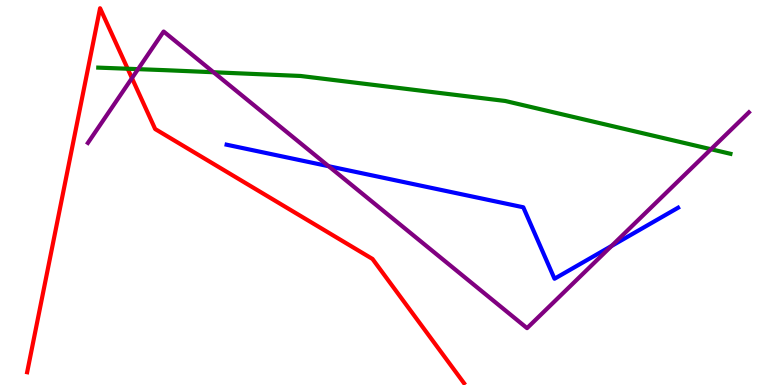[{'lines': ['blue', 'red'], 'intersections': []}, {'lines': ['green', 'red'], 'intersections': [{'x': 1.65, 'y': 8.21}]}, {'lines': ['purple', 'red'], 'intersections': [{'x': 1.7, 'y': 7.97}]}, {'lines': ['blue', 'green'], 'intersections': []}, {'lines': ['blue', 'purple'], 'intersections': [{'x': 4.24, 'y': 5.68}, {'x': 7.89, 'y': 3.61}]}, {'lines': ['green', 'purple'], 'intersections': [{'x': 1.78, 'y': 8.2}, {'x': 2.76, 'y': 8.12}, {'x': 9.17, 'y': 6.12}]}]